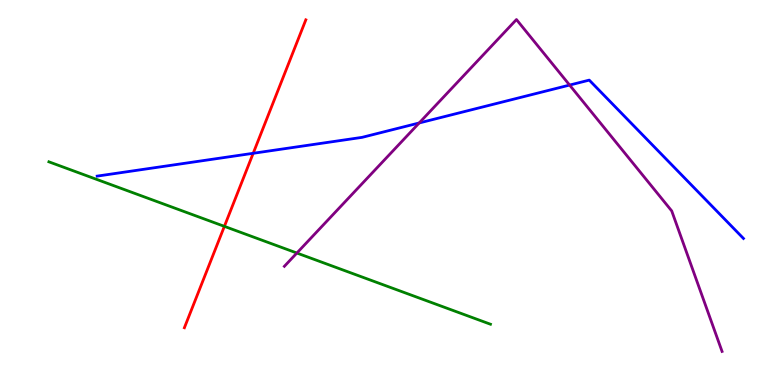[{'lines': ['blue', 'red'], 'intersections': [{'x': 3.27, 'y': 6.02}]}, {'lines': ['green', 'red'], 'intersections': [{'x': 2.9, 'y': 4.12}]}, {'lines': ['purple', 'red'], 'intersections': []}, {'lines': ['blue', 'green'], 'intersections': []}, {'lines': ['blue', 'purple'], 'intersections': [{'x': 5.41, 'y': 6.81}, {'x': 7.35, 'y': 7.79}]}, {'lines': ['green', 'purple'], 'intersections': [{'x': 3.83, 'y': 3.43}]}]